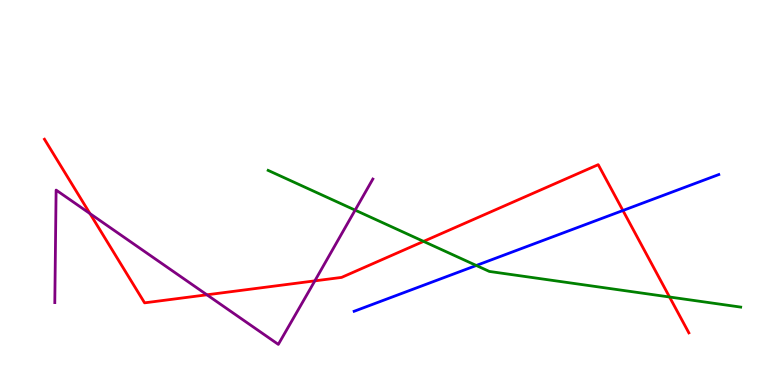[{'lines': ['blue', 'red'], 'intersections': [{'x': 8.04, 'y': 4.53}]}, {'lines': ['green', 'red'], 'intersections': [{'x': 5.47, 'y': 3.73}, {'x': 8.64, 'y': 2.29}]}, {'lines': ['purple', 'red'], 'intersections': [{'x': 1.16, 'y': 4.45}, {'x': 2.67, 'y': 2.34}, {'x': 4.06, 'y': 2.7}]}, {'lines': ['blue', 'green'], 'intersections': [{'x': 6.15, 'y': 3.1}]}, {'lines': ['blue', 'purple'], 'intersections': []}, {'lines': ['green', 'purple'], 'intersections': [{'x': 4.58, 'y': 4.54}]}]